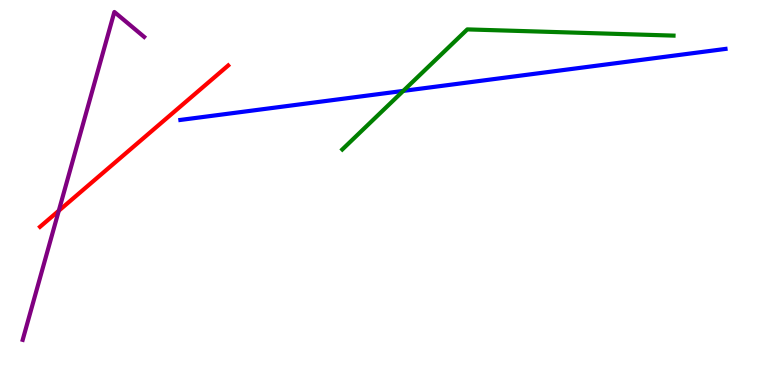[{'lines': ['blue', 'red'], 'intersections': []}, {'lines': ['green', 'red'], 'intersections': []}, {'lines': ['purple', 'red'], 'intersections': [{'x': 0.759, 'y': 4.53}]}, {'lines': ['blue', 'green'], 'intersections': [{'x': 5.2, 'y': 7.64}]}, {'lines': ['blue', 'purple'], 'intersections': []}, {'lines': ['green', 'purple'], 'intersections': []}]